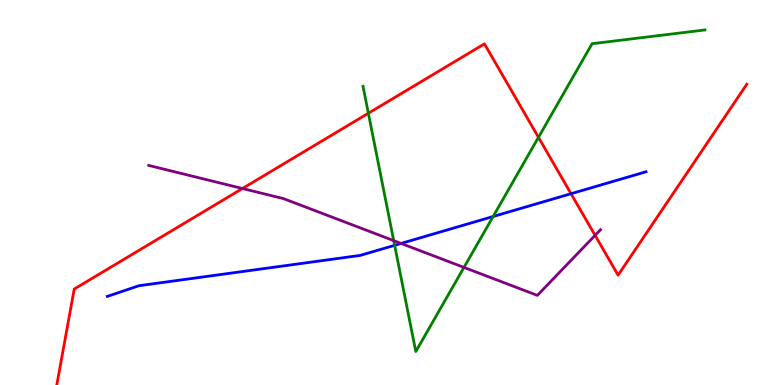[{'lines': ['blue', 'red'], 'intersections': [{'x': 7.37, 'y': 4.97}]}, {'lines': ['green', 'red'], 'intersections': [{'x': 4.75, 'y': 7.06}, {'x': 6.95, 'y': 6.43}]}, {'lines': ['purple', 'red'], 'intersections': [{'x': 3.13, 'y': 5.1}, {'x': 7.68, 'y': 3.89}]}, {'lines': ['blue', 'green'], 'intersections': [{'x': 5.09, 'y': 3.63}, {'x': 6.36, 'y': 4.38}]}, {'lines': ['blue', 'purple'], 'intersections': [{'x': 5.18, 'y': 3.68}]}, {'lines': ['green', 'purple'], 'intersections': [{'x': 5.08, 'y': 3.75}, {'x': 5.99, 'y': 3.05}]}]